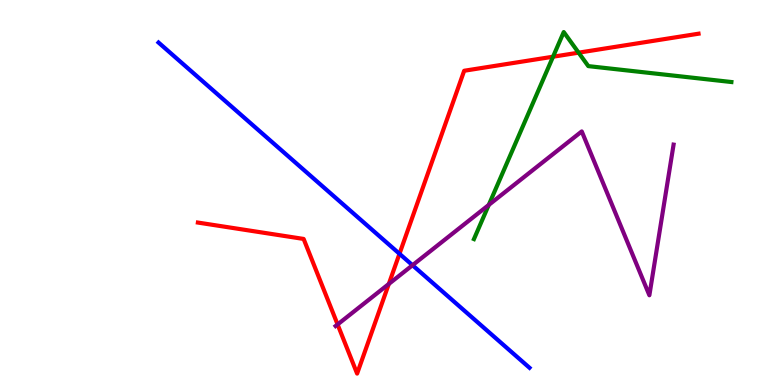[{'lines': ['blue', 'red'], 'intersections': [{'x': 5.15, 'y': 3.41}]}, {'lines': ['green', 'red'], 'intersections': [{'x': 7.14, 'y': 8.53}, {'x': 7.47, 'y': 8.63}]}, {'lines': ['purple', 'red'], 'intersections': [{'x': 4.36, 'y': 1.57}, {'x': 5.02, 'y': 2.62}]}, {'lines': ['blue', 'green'], 'intersections': []}, {'lines': ['blue', 'purple'], 'intersections': [{'x': 5.32, 'y': 3.11}]}, {'lines': ['green', 'purple'], 'intersections': [{'x': 6.31, 'y': 4.68}]}]